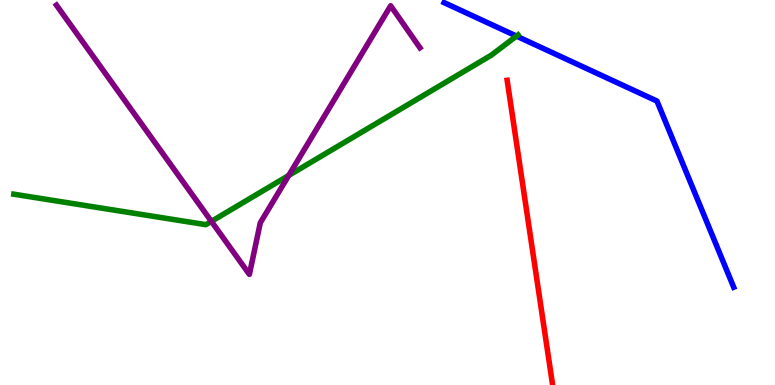[{'lines': ['blue', 'red'], 'intersections': []}, {'lines': ['green', 'red'], 'intersections': []}, {'lines': ['purple', 'red'], 'intersections': []}, {'lines': ['blue', 'green'], 'intersections': [{'x': 6.66, 'y': 9.06}]}, {'lines': ['blue', 'purple'], 'intersections': []}, {'lines': ['green', 'purple'], 'intersections': [{'x': 2.73, 'y': 4.25}, {'x': 3.73, 'y': 5.44}]}]